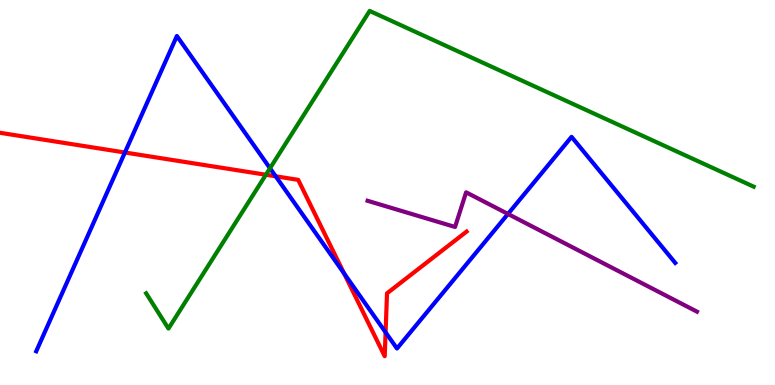[{'lines': ['blue', 'red'], 'intersections': [{'x': 1.61, 'y': 6.04}, {'x': 3.56, 'y': 5.42}, {'x': 4.44, 'y': 2.9}, {'x': 4.98, 'y': 1.37}]}, {'lines': ['green', 'red'], 'intersections': [{'x': 3.43, 'y': 5.46}]}, {'lines': ['purple', 'red'], 'intersections': []}, {'lines': ['blue', 'green'], 'intersections': [{'x': 3.48, 'y': 5.63}]}, {'lines': ['blue', 'purple'], 'intersections': [{'x': 6.55, 'y': 4.44}]}, {'lines': ['green', 'purple'], 'intersections': []}]